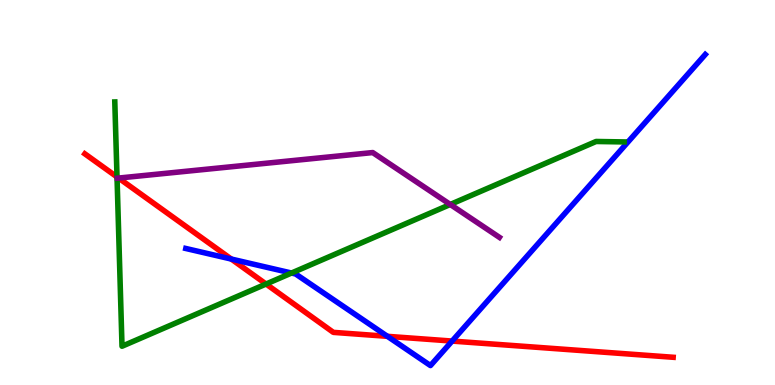[{'lines': ['blue', 'red'], 'intersections': [{'x': 2.98, 'y': 3.27}, {'x': 5.0, 'y': 1.26}, {'x': 5.83, 'y': 1.14}]}, {'lines': ['green', 'red'], 'intersections': [{'x': 1.51, 'y': 5.4}, {'x': 3.43, 'y': 2.62}]}, {'lines': ['purple', 'red'], 'intersections': [{'x': 1.53, 'y': 5.37}]}, {'lines': ['blue', 'green'], 'intersections': [{'x': 3.76, 'y': 2.91}]}, {'lines': ['blue', 'purple'], 'intersections': []}, {'lines': ['green', 'purple'], 'intersections': [{'x': 5.81, 'y': 4.69}]}]